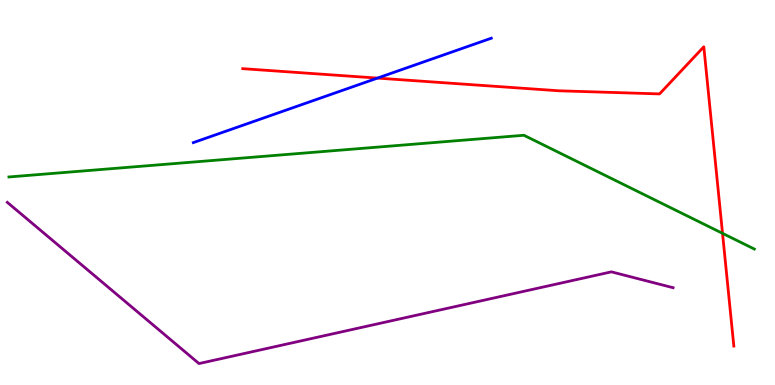[{'lines': ['blue', 'red'], 'intersections': [{'x': 4.87, 'y': 7.97}]}, {'lines': ['green', 'red'], 'intersections': [{'x': 9.32, 'y': 3.94}]}, {'lines': ['purple', 'red'], 'intersections': []}, {'lines': ['blue', 'green'], 'intersections': []}, {'lines': ['blue', 'purple'], 'intersections': []}, {'lines': ['green', 'purple'], 'intersections': []}]